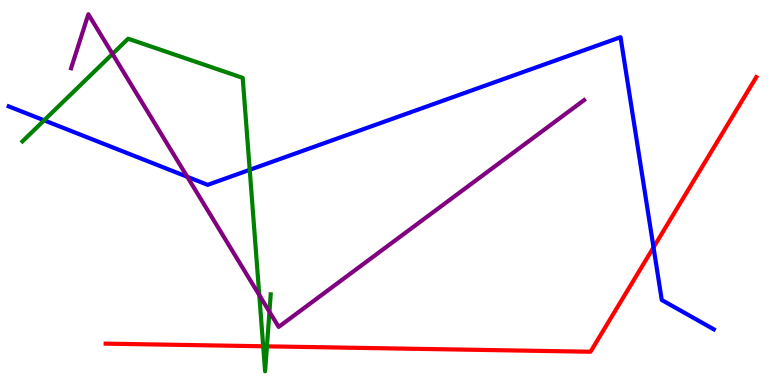[{'lines': ['blue', 'red'], 'intersections': [{'x': 8.43, 'y': 3.57}]}, {'lines': ['green', 'red'], 'intersections': [{'x': 3.4, 'y': 1.01}, {'x': 3.44, 'y': 1.0}]}, {'lines': ['purple', 'red'], 'intersections': []}, {'lines': ['blue', 'green'], 'intersections': [{'x': 0.569, 'y': 6.87}, {'x': 3.22, 'y': 5.59}]}, {'lines': ['blue', 'purple'], 'intersections': [{'x': 2.42, 'y': 5.41}]}, {'lines': ['green', 'purple'], 'intersections': [{'x': 1.45, 'y': 8.6}, {'x': 3.35, 'y': 2.33}, {'x': 3.48, 'y': 1.9}]}]